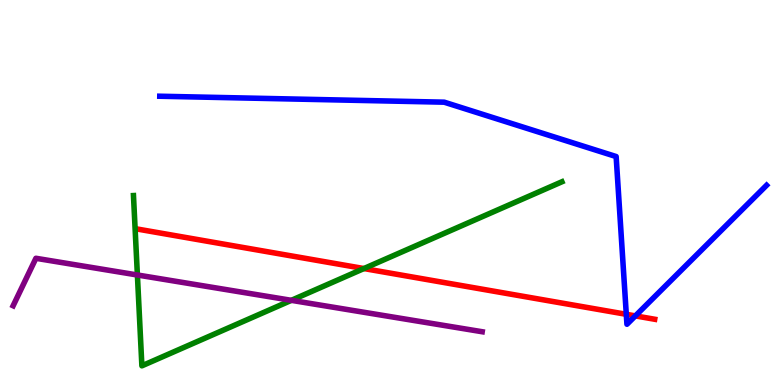[{'lines': ['blue', 'red'], 'intersections': [{'x': 8.08, 'y': 1.84}, {'x': 8.2, 'y': 1.8}]}, {'lines': ['green', 'red'], 'intersections': [{'x': 4.7, 'y': 3.02}]}, {'lines': ['purple', 'red'], 'intersections': []}, {'lines': ['blue', 'green'], 'intersections': []}, {'lines': ['blue', 'purple'], 'intersections': []}, {'lines': ['green', 'purple'], 'intersections': [{'x': 1.77, 'y': 2.86}, {'x': 3.76, 'y': 2.2}]}]